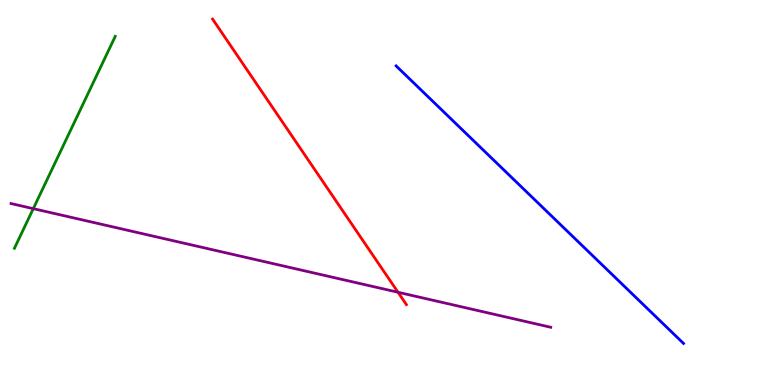[{'lines': ['blue', 'red'], 'intersections': []}, {'lines': ['green', 'red'], 'intersections': []}, {'lines': ['purple', 'red'], 'intersections': [{'x': 5.14, 'y': 2.41}]}, {'lines': ['blue', 'green'], 'intersections': []}, {'lines': ['blue', 'purple'], 'intersections': []}, {'lines': ['green', 'purple'], 'intersections': [{'x': 0.429, 'y': 4.58}]}]